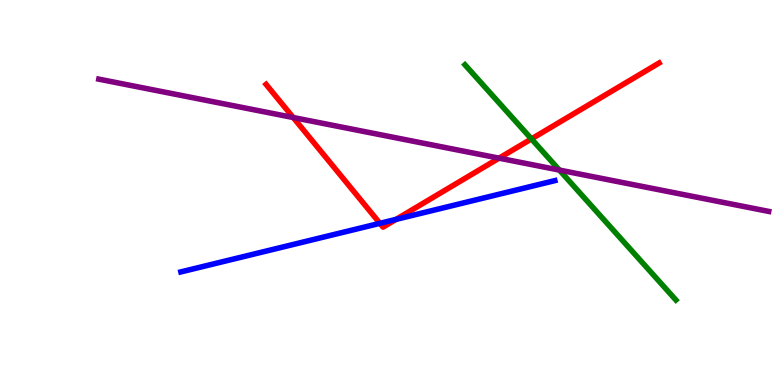[{'lines': ['blue', 'red'], 'intersections': [{'x': 4.9, 'y': 4.2}, {'x': 5.11, 'y': 4.3}]}, {'lines': ['green', 'red'], 'intersections': [{'x': 6.86, 'y': 6.39}]}, {'lines': ['purple', 'red'], 'intersections': [{'x': 3.78, 'y': 6.95}, {'x': 6.44, 'y': 5.89}]}, {'lines': ['blue', 'green'], 'intersections': []}, {'lines': ['blue', 'purple'], 'intersections': []}, {'lines': ['green', 'purple'], 'intersections': [{'x': 7.22, 'y': 5.58}]}]